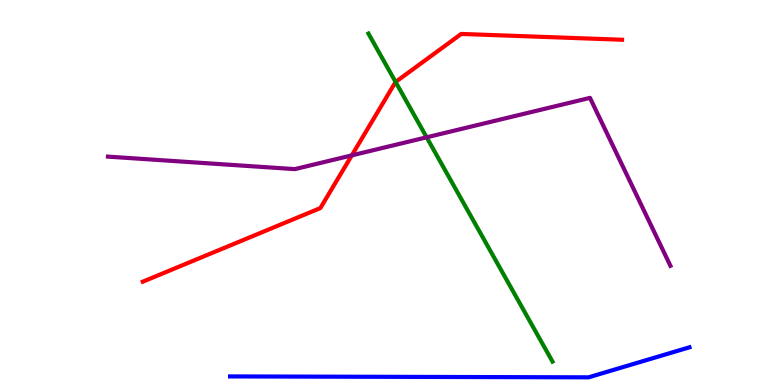[{'lines': ['blue', 'red'], 'intersections': []}, {'lines': ['green', 'red'], 'intersections': [{'x': 5.1, 'y': 7.87}]}, {'lines': ['purple', 'red'], 'intersections': [{'x': 4.54, 'y': 5.96}]}, {'lines': ['blue', 'green'], 'intersections': []}, {'lines': ['blue', 'purple'], 'intersections': []}, {'lines': ['green', 'purple'], 'intersections': [{'x': 5.51, 'y': 6.43}]}]